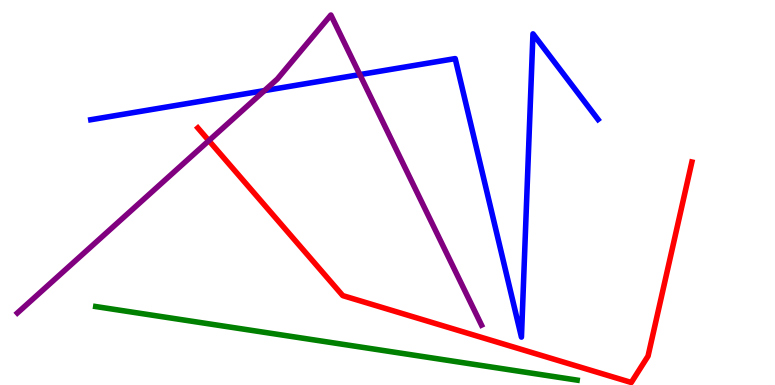[{'lines': ['blue', 'red'], 'intersections': []}, {'lines': ['green', 'red'], 'intersections': []}, {'lines': ['purple', 'red'], 'intersections': [{'x': 2.69, 'y': 6.35}]}, {'lines': ['blue', 'green'], 'intersections': []}, {'lines': ['blue', 'purple'], 'intersections': [{'x': 3.41, 'y': 7.65}, {'x': 4.64, 'y': 8.06}]}, {'lines': ['green', 'purple'], 'intersections': []}]